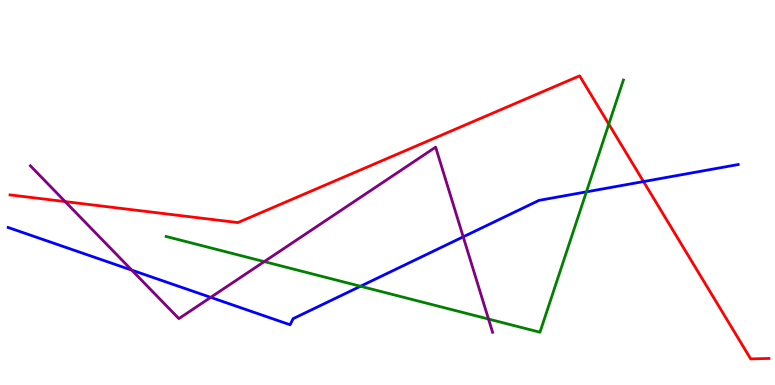[{'lines': ['blue', 'red'], 'intersections': [{'x': 8.3, 'y': 5.28}]}, {'lines': ['green', 'red'], 'intersections': [{'x': 7.86, 'y': 6.78}]}, {'lines': ['purple', 'red'], 'intersections': [{'x': 0.841, 'y': 4.76}]}, {'lines': ['blue', 'green'], 'intersections': [{'x': 4.65, 'y': 2.56}, {'x': 7.57, 'y': 5.02}]}, {'lines': ['blue', 'purple'], 'intersections': [{'x': 1.7, 'y': 2.98}, {'x': 2.72, 'y': 2.28}, {'x': 5.98, 'y': 3.85}]}, {'lines': ['green', 'purple'], 'intersections': [{'x': 3.41, 'y': 3.2}, {'x': 6.3, 'y': 1.71}]}]